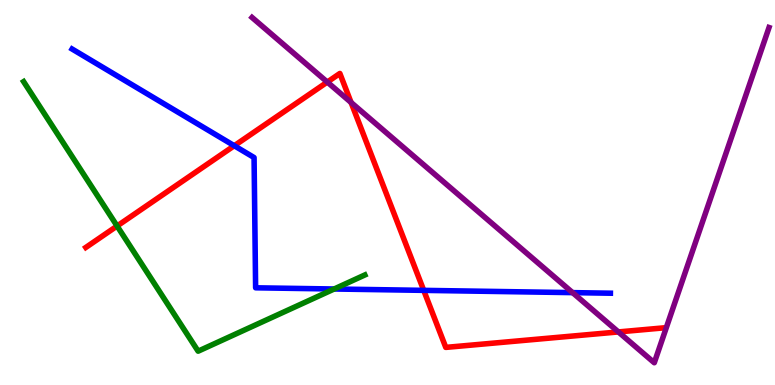[{'lines': ['blue', 'red'], 'intersections': [{'x': 3.02, 'y': 6.21}, {'x': 5.47, 'y': 2.46}]}, {'lines': ['green', 'red'], 'intersections': [{'x': 1.51, 'y': 4.13}]}, {'lines': ['purple', 'red'], 'intersections': [{'x': 4.22, 'y': 7.87}, {'x': 4.53, 'y': 7.34}, {'x': 7.98, 'y': 1.38}]}, {'lines': ['blue', 'green'], 'intersections': [{'x': 4.31, 'y': 2.49}]}, {'lines': ['blue', 'purple'], 'intersections': [{'x': 7.39, 'y': 2.4}]}, {'lines': ['green', 'purple'], 'intersections': []}]